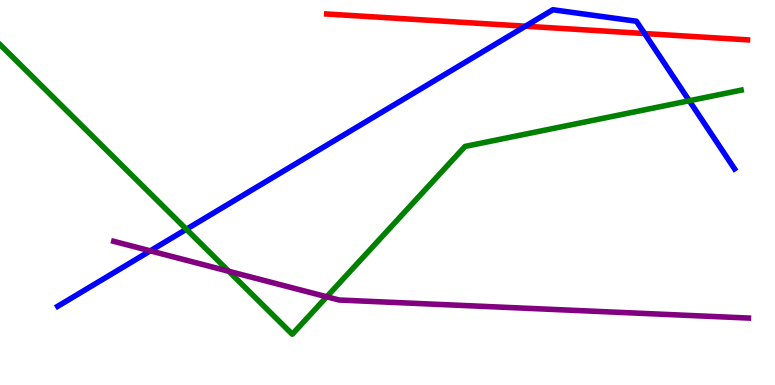[{'lines': ['blue', 'red'], 'intersections': [{'x': 6.78, 'y': 9.32}, {'x': 8.32, 'y': 9.13}]}, {'lines': ['green', 'red'], 'intersections': []}, {'lines': ['purple', 'red'], 'intersections': []}, {'lines': ['blue', 'green'], 'intersections': [{'x': 2.4, 'y': 4.05}, {'x': 8.89, 'y': 7.38}]}, {'lines': ['blue', 'purple'], 'intersections': [{'x': 1.94, 'y': 3.48}]}, {'lines': ['green', 'purple'], 'intersections': [{'x': 2.95, 'y': 2.95}, {'x': 4.22, 'y': 2.29}]}]